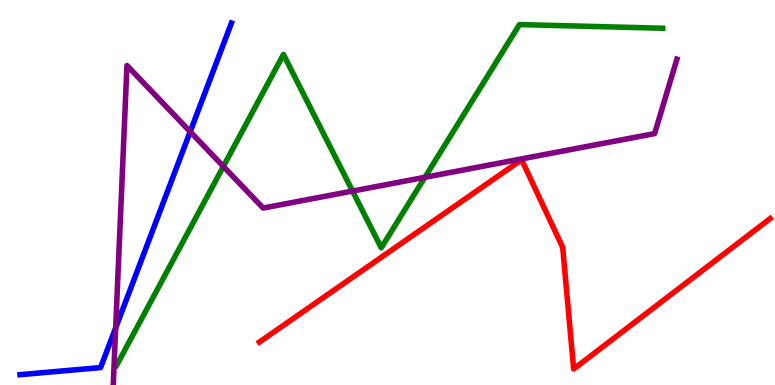[{'lines': ['blue', 'red'], 'intersections': []}, {'lines': ['green', 'red'], 'intersections': []}, {'lines': ['purple', 'red'], 'intersections': []}, {'lines': ['blue', 'green'], 'intersections': []}, {'lines': ['blue', 'purple'], 'intersections': [{'x': 1.49, 'y': 1.48}, {'x': 2.45, 'y': 6.58}]}, {'lines': ['green', 'purple'], 'intersections': [{'x': 2.88, 'y': 5.68}, {'x': 4.55, 'y': 5.04}, {'x': 5.48, 'y': 5.4}]}]